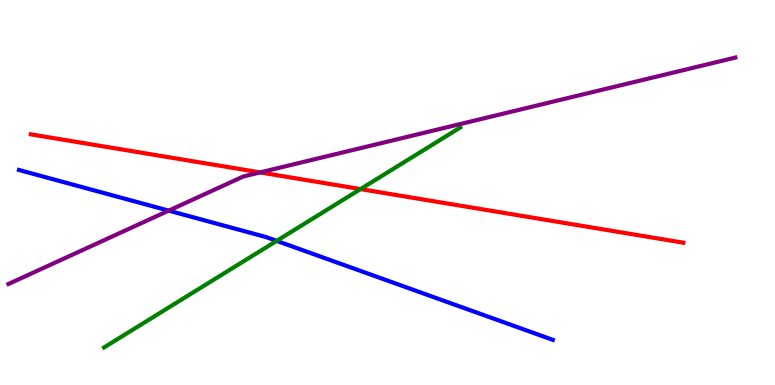[{'lines': ['blue', 'red'], 'intersections': []}, {'lines': ['green', 'red'], 'intersections': [{'x': 4.65, 'y': 5.09}]}, {'lines': ['purple', 'red'], 'intersections': [{'x': 3.36, 'y': 5.52}]}, {'lines': ['blue', 'green'], 'intersections': [{'x': 3.57, 'y': 3.74}]}, {'lines': ['blue', 'purple'], 'intersections': [{'x': 2.18, 'y': 4.53}]}, {'lines': ['green', 'purple'], 'intersections': []}]